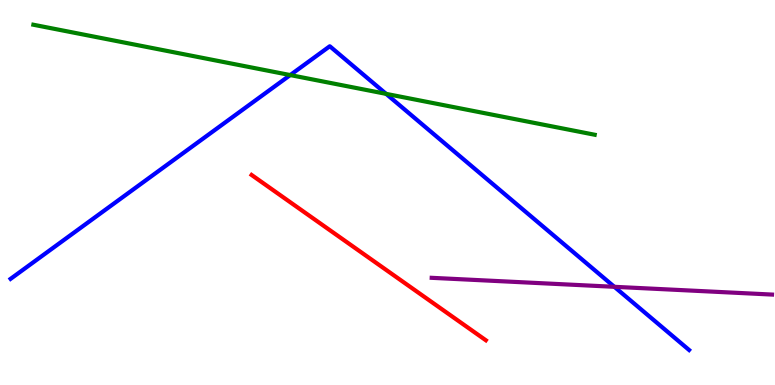[{'lines': ['blue', 'red'], 'intersections': []}, {'lines': ['green', 'red'], 'intersections': []}, {'lines': ['purple', 'red'], 'intersections': []}, {'lines': ['blue', 'green'], 'intersections': [{'x': 3.74, 'y': 8.05}, {'x': 4.98, 'y': 7.56}]}, {'lines': ['blue', 'purple'], 'intersections': [{'x': 7.93, 'y': 2.55}]}, {'lines': ['green', 'purple'], 'intersections': []}]